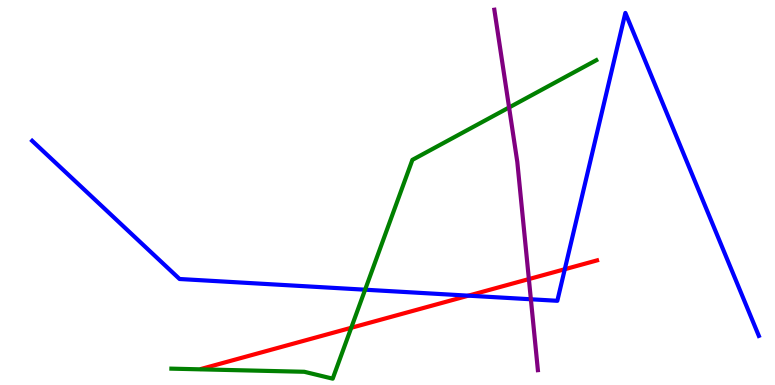[{'lines': ['blue', 'red'], 'intersections': [{'x': 6.04, 'y': 2.32}, {'x': 7.29, 'y': 3.01}]}, {'lines': ['green', 'red'], 'intersections': [{'x': 4.53, 'y': 1.49}]}, {'lines': ['purple', 'red'], 'intersections': [{'x': 6.82, 'y': 2.75}]}, {'lines': ['blue', 'green'], 'intersections': [{'x': 4.71, 'y': 2.48}]}, {'lines': ['blue', 'purple'], 'intersections': [{'x': 6.85, 'y': 2.23}]}, {'lines': ['green', 'purple'], 'intersections': [{'x': 6.57, 'y': 7.21}]}]